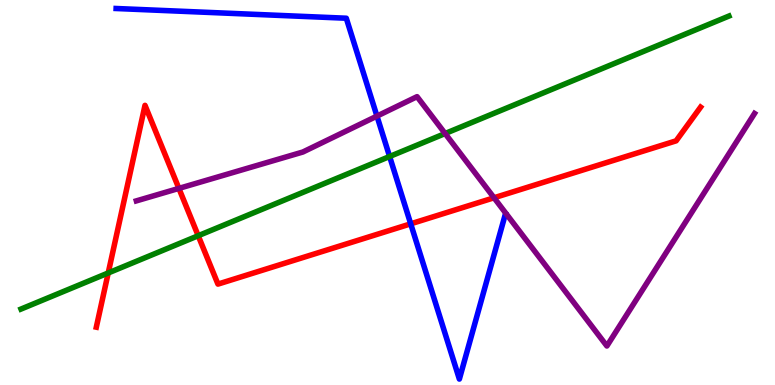[{'lines': ['blue', 'red'], 'intersections': [{'x': 5.3, 'y': 4.19}]}, {'lines': ['green', 'red'], 'intersections': [{'x': 1.4, 'y': 2.91}, {'x': 2.56, 'y': 3.88}]}, {'lines': ['purple', 'red'], 'intersections': [{'x': 2.31, 'y': 5.11}, {'x': 6.37, 'y': 4.86}]}, {'lines': ['blue', 'green'], 'intersections': [{'x': 5.03, 'y': 5.94}]}, {'lines': ['blue', 'purple'], 'intersections': [{'x': 4.86, 'y': 6.98}]}, {'lines': ['green', 'purple'], 'intersections': [{'x': 5.74, 'y': 6.53}]}]